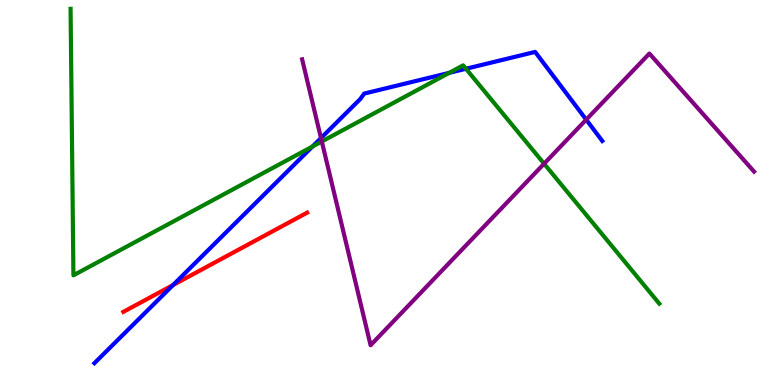[{'lines': ['blue', 'red'], 'intersections': [{'x': 2.23, 'y': 2.6}]}, {'lines': ['green', 'red'], 'intersections': []}, {'lines': ['purple', 'red'], 'intersections': []}, {'lines': ['blue', 'green'], 'intersections': [{'x': 4.03, 'y': 6.19}, {'x': 5.8, 'y': 8.11}, {'x': 6.01, 'y': 8.21}]}, {'lines': ['blue', 'purple'], 'intersections': [{'x': 4.14, 'y': 6.41}, {'x': 7.56, 'y': 6.89}]}, {'lines': ['green', 'purple'], 'intersections': [{'x': 4.15, 'y': 6.32}, {'x': 7.02, 'y': 5.75}]}]